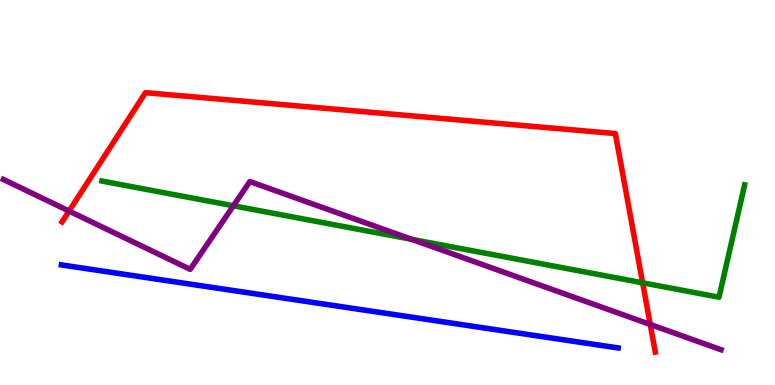[{'lines': ['blue', 'red'], 'intersections': []}, {'lines': ['green', 'red'], 'intersections': [{'x': 8.29, 'y': 2.65}]}, {'lines': ['purple', 'red'], 'intersections': [{'x': 0.891, 'y': 4.52}, {'x': 8.39, 'y': 1.57}]}, {'lines': ['blue', 'green'], 'intersections': []}, {'lines': ['blue', 'purple'], 'intersections': []}, {'lines': ['green', 'purple'], 'intersections': [{'x': 3.01, 'y': 4.65}, {'x': 5.31, 'y': 3.78}]}]